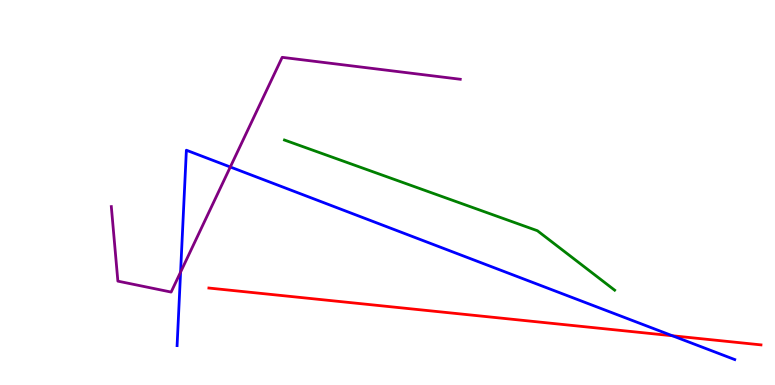[{'lines': ['blue', 'red'], 'intersections': [{'x': 8.68, 'y': 1.28}]}, {'lines': ['green', 'red'], 'intersections': []}, {'lines': ['purple', 'red'], 'intersections': []}, {'lines': ['blue', 'green'], 'intersections': []}, {'lines': ['blue', 'purple'], 'intersections': [{'x': 2.33, 'y': 2.93}, {'x': 2.97, 'y': 5.66}]}, {'lines': ['green', 'purple'], 'intersections': []}]